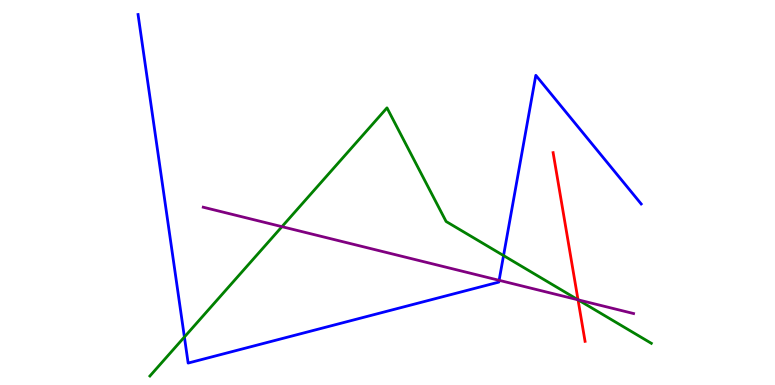[{'lines': ['blue', 'red'], 'intersections': []}, {'lines': ['green', 'red'], 'intersections': [{'x': 7.46, 'y': 2.21}]}, {'lines': ['purple', 'red'], 'intersections': [{'x': 7.46, 'y': 2.21}]}, {'lines': ['blue', 'green'], 'intersections': [{'x': 2.38, 'y': 1.25}, {'x': 6.5, 'y': 3.36}]}, {'lines': ['blue', 'purple'], 'intersections': [{'x': 6.44, 'y': 2.72}]}, {'lines': ['green', 'purple'], 'intersections': [{'x': 3.64, 'y': 4.11}, {'x': 7.46, 'y': 2.21}]}]